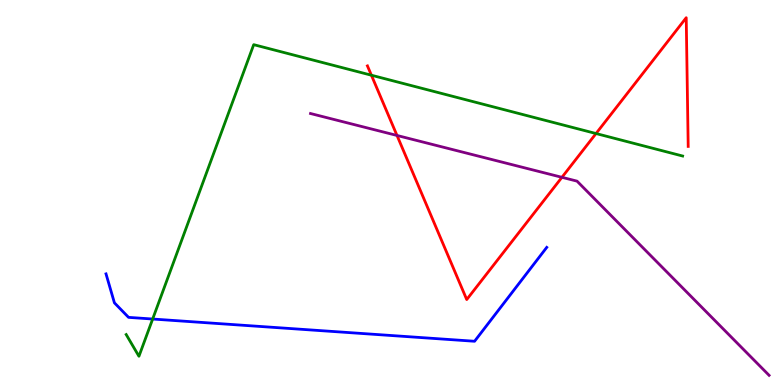[{'lines': ['blue', 'red'], 'intersections': []}, {'lines': ['green', 'red'], 'intersections': [{'x': 4.79, 'y': 8.05}, {'x': 7.69, 'y': 6.53}]}, {'lines': ['purple', 'red'], 'intersections': [{'x': 5.12, 'y': 6.48}, {'x': 7.25, 'y': 5.39}]}, {'lines': ['blue', 'green'], 'intersections': [{'x': 1.97, 'y': 1.71}]}, {'lines': ['blue', 'purple'], 'intersections': []}, {'lines': ['green', 'purple'], 'intersections': []}]